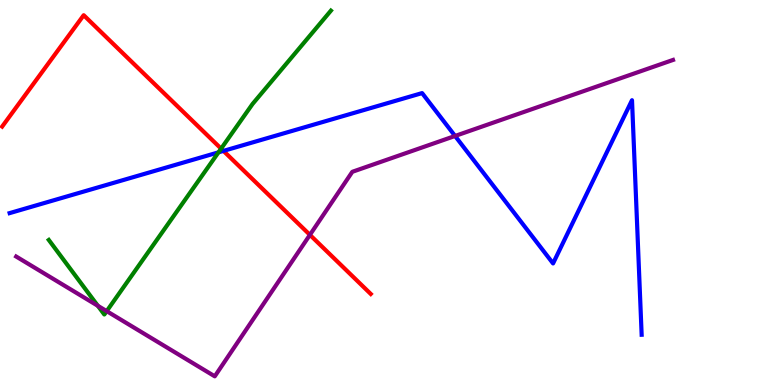[{'lines': ['blue', 'red'], 'intersections': [{'x': 2.88, 'y': 6.08}]}, {'lines': ['green', 'red'], 'intersections': [{'x': 2.85, 'y': 6.14}]}, {'lines': ['purple', 'red'], 'intersections': [{'x': 4.0, 'y': 3.9}]}, {'lines': ['blue', 'green'], 'intersections': [{'x': 2.82, 'y': 6.04}]}, {'lines': ['blue', 'purple'], 'intersections': [{'x': 5.87, 'y': 6.47}]}, {'lines': ['green', 'purple'], 'intersections': [{'x': 1.26, 'y': 2.06}, {'x': 1.38, 'y': 1.92}]}]